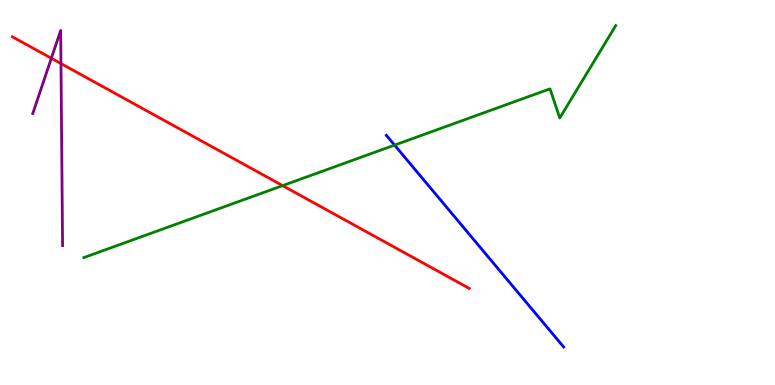[{'lines': ['blue', 'red'], 'intersections': []}, {'lines': ['green', 'red'], 'intersections': [{'x': 3.65, 'y': 5.18}]}, {'lines': ['purple', 'red'], 'intersections': [{'x': 0.662, 'y': 8.49}, {'x': 0.787, 'y': 8.35}]}, {'lines': ['blue', 'green'], 'intersections': [{'x': 5.09, 'y': 6.23}]}, {'lines': ['blue', 'purple'], 'intersections': []}, {'lines': ['green', 'purple'], 'intersections': []}]